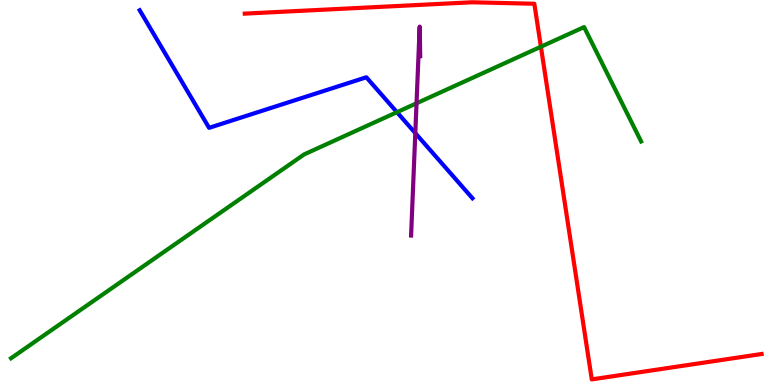[{'lines': ['blue', 'red'], 'intersections': []}, {'lines': ['green', 'red'], 'intersections': [{'x': 6.98, 'y': 8.79}]}, {'lines': ['purple', 'red'], 'intersections': []}, {'lines': ['blue', 'green'], 'intersections': [{'x': 5.12, 'y': 7.09}]}, {'lines': ['blue', 'purple'], 'intersections': [{'x': 5.36, 'y': 6.54}]}, {'lines': ['green', 'purple'], 'intersections': [{'x': 5.37, 'y': 7.32}]}]